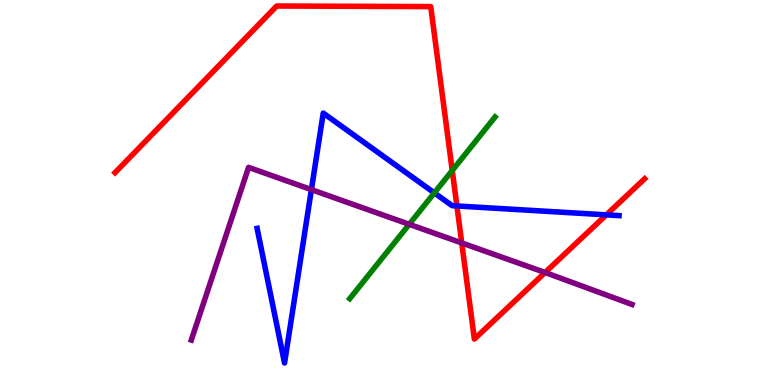[{'lines': ['blue', 'red'], 'intersections': [{'x': 5.9, 'y': 4.65}, {'x': 7.82, 'y': 4.42}]}, {'lines': ['green', 'red'], 'intersections': [{'x': 5.84, 'y': 5.57}]}, {'lines': ['purple', 'red'], 'intersections': [{'x': 5.96, 'y': 3.69}, {'x': 7.03, 'y': 2.92}]}, {'lines': ['blue', 'green'], 'intersections': [{'x': 5.6, 'y': 4.99}]}, {'lines': ['blue', 'purple'], 'intersections': [{'x': 4.02, 'y': 5.07}]}, {'lines': ['green', 'purple'], 'intersections': [{'x': 5.28, 'y': 4.17}]}]